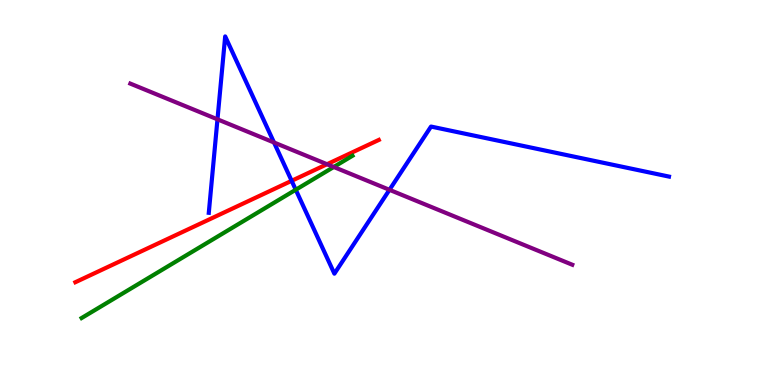[{'lines': ['blue', 'red'], 'intersections': [{'x': 3.76, 'y': 5.3}]}, {'lines': ['green', 'red'], 'intersections': []}, {'lines': ['purple', 'red'], 'intersections': [{'x': 4.22, 'y': 5.73}]}, {'lines': ['blue', 'green'], 'intersections': [{'x': 3.82, 'y': 5.07}]}, {'lines': ['blue', 'purple'], 'intersections': [{'x': 2.81, 'y': 6.9}, {'x': 3.54, 'y': 6.3}, {'x': 5.03, 'y': 5.07}]}, {'lines': ['green', 'purple'], 'intersections': [{'x': 4.31, 'y': 5.66}]}]